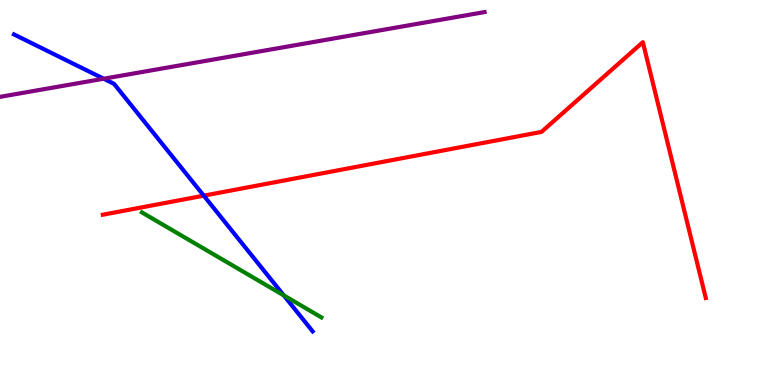[{'lines': ['blue', 'red'], 'intersections': [{'x': 2.63, 'y': 4.92}]}, {'lines': ['green', 'red'], 'intersections': []}, {'lines': ['purple', 'red'], 'intersections': []}, {'lines': ['blue', 'green'], 'intersections': [{'x': 3.66, 'y': 2.33}]}, {'lines': ['blue', 'purple'], 'intersections': [{'x': 1.34, 'y': 7.96}]}, {'lines': ['green', 'purple'], 'intersections': []}]